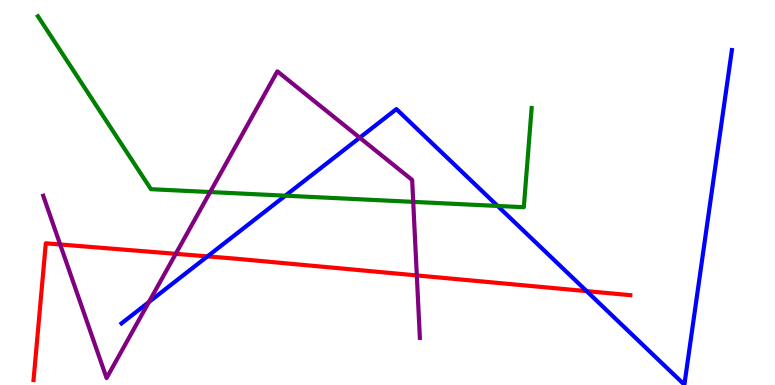[{'lines': ['blue', 'red'], 'intersections': [{'x': 2.68, 'y': 3.34}, {'x': 7.57, 'y': 2.44}]}, {'lines': ['green', 'red'], 'intersections': []}, {'lines': ['purple', 'red'], 'intersections': [{'x': 0.776, 'y': 3.65}, {'x': 2.27, 'y': 3.41}, {'x': 5.38, 'y': 2.85}]}, {'lines': ['blue', 'green'], 'intersections': [{'x': 3.68, 'y': 4.92}, {'x': 6.42, 'y': 4.65}]}, {'lines': ['blue', 'purple'], 'intersections': [{'x': 1.92, 'y': 2.15}, {'x': 4.64, 'y': 6.42}]}, {'lines': ['green', 'purple'], 'intersections': [{'x': 2.71, 'y': 5.01}, {'x': 5.33, 'y': 4.76}]}]